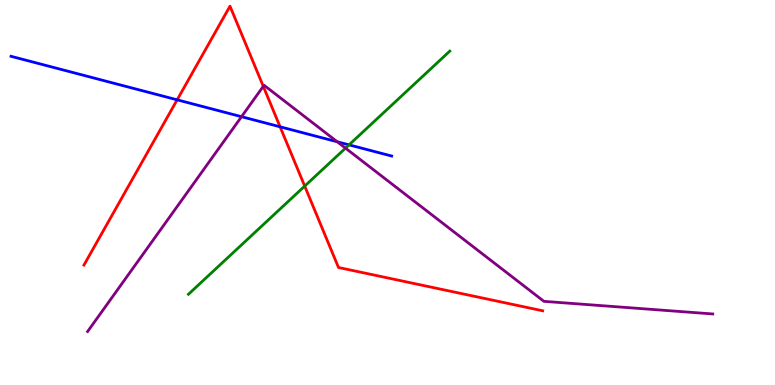[{'lines': ['blue', 'red'], 'intersections': [{'x': 2.29, 'y': 7.41}, {'x': 3.61, 'y': 6.71}]}, {'lines': ['green', 'red'], 'intersections': [{'x': 3.93, 'y': 5.17}]}, {'lines': ['purple', 'red'], 'intersections': [{'x': 3.4, 'y': 7.76}]}, {'lines': ['blue', 'green'], 'intersections': [{'x': 4.5, 'y': 6.24}]}, {'lines': ['blue', 'purple'], 'intersections': [{'x': 3.12, 'y': 6.97}, {'x': 4.35, 'y': 6.32}]}, {'lines': ['green', 'purple'], 'intersections': [{'x': 4.46, 'y': 6.15}]}]